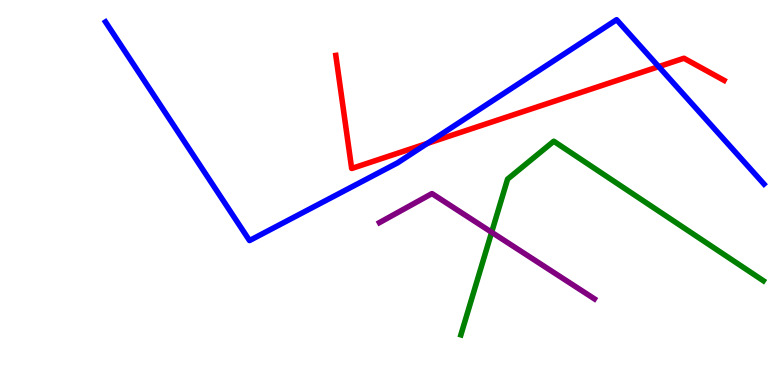[{'lines': ['blue', 'red'], 'intersections': [{'x': 5.51, 'y': 6.28}, {'x': 8.5, 'y': 8.27}]}, {'lines': ['green', 'red'], 'intersections': []}, {'lines': ['purple', 'red'], 'intersections': []}, {'lines': ['blue', 'green'], 'intersections': []}, {'lines': ['blue', 'purple'], 'intersections': []}, {'lines': ['green', 'purple'], 'intersections': [{'x': 6.34, 'y': 3.97}]}]